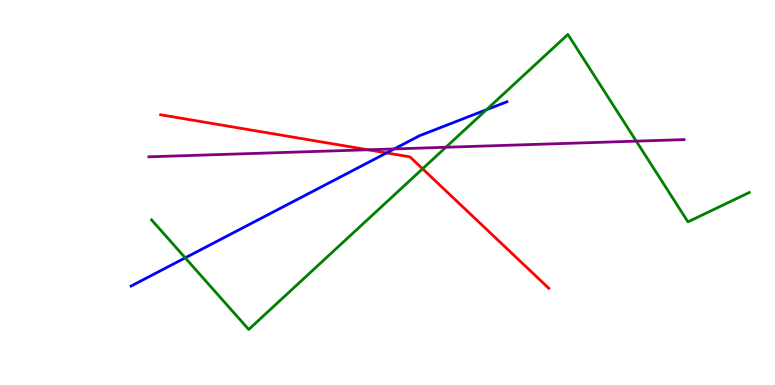[{'lines': ['blue', 'red'], 'intersections': [{'x': 4.99, 'y': 6.03}]}, {'lines': ['green', 'red'], 'intersections': [{'x': 5.45, 'y': 5.62}]}, {'lines': ['purple', 'red'], 'intersections': [{'x': 4.75, 'y': 6.11}]}, {'lines': ['blue', 'green'], 'intersections': [{'x': 2.39, 'y': 3.3}, {'x': 6.28, 'y': 7.15}]}, {'lines': ['blue', 'purple'], 'intersections': [{'x': 5.09, 'y': 6.13}]}, {'lines': ['green', 'purple'], 'intersections': [{'x': 5.75, 'y': 6.17}, {'x': 8.21, 'y': 6.33}]}]